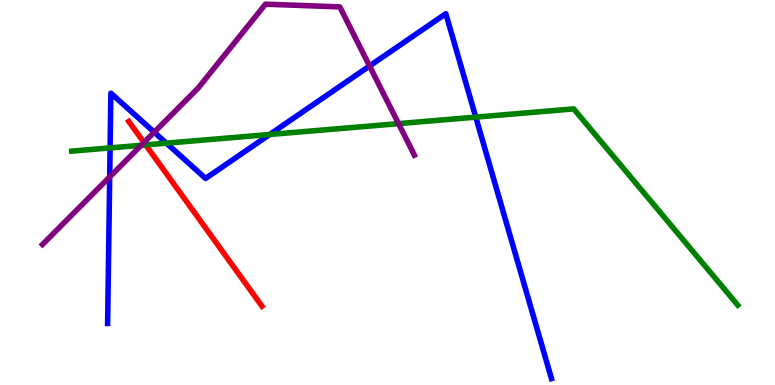[{'lines': ['blue', 'red'], 'intersections': []}, {'lines': ['green', 'red'], 'intersections': [{'x': 1.88, 'y': 6.24}]}, {'lines': ['purple', 'red'], 'intersections': [{'x': 1.86, 'y': 6.3}]}, {'lines': ['blue', 'green'], 'intersections': [{'x': 1.42, 'y': 6.16}, {'x': 2.15, 'y': 6.28}, {'x': 3.48, 'y': 6.51}, {'x': 6.14, 'y': 6.96}]}, {'lines': ['blue', 'purple'], 'intersections': [{'x': 1.42, 'y': 5.4}, {'x': 1.99, 'y': 6.57}, {'x': 4.77, 'y': 8.29}]}, {'lines': ['green', 'purple'], 'intersections': [{'x': 1.82, 'y': 6.23}, {'x': 5.14, 'y': 6.79}]}]